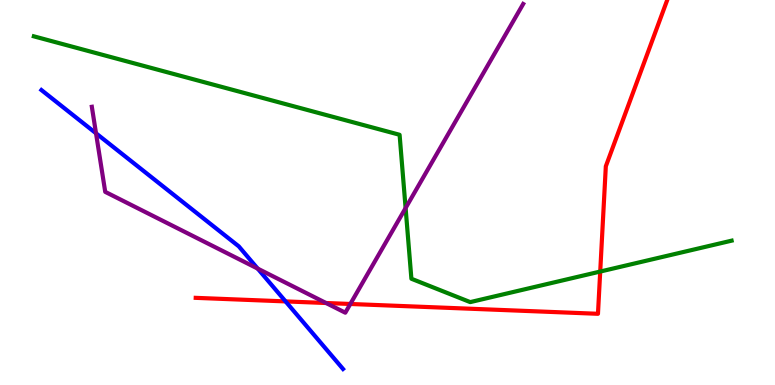[{'lines': ['blue', 'red'], 'intersections': [{'x': 3.68, 'y': 2.17}]}, {'lines': ['green', 'red'], 'intersections': [{'x': 7.74, 'y': 2.95}]}, {'lines': ['purple', 'red'], 'intersections': [{'x': 4.21, 'y': 2.13}, {'x': 4.52, 'y': 2.1}]}, {'lines': ['blue', 'green'], 'intersections': []}, {'lines': ['blue', 'purple'], 'intersections': [{'x': 1.24, 'y': 6.54}, {'x': 3.32, 'y': 3.02}]}, {'lines': ['green', 'purple'], 'intersections': [{'x': 5.23, 'y': 4.6}]}]